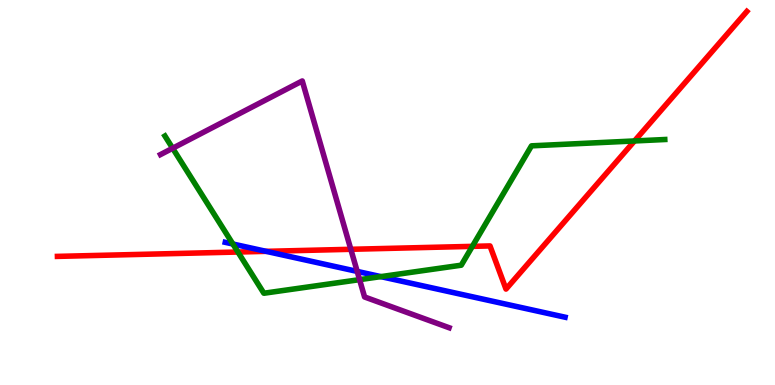[{'lines': ['blue', 'red'], 'intersections': [{'x': 3.43, 'y': 3.47}]}, {'lines': ['green', 'red'], 'intersections': [{'x': 3.07, 'y': 3.45}, {'x': 6.09, 'y': 3.6}, {'x': 8.19, 'y': 6.34}]}, {'lines': ['purple', 'red'], 'intersections': [{'x': 4.53, 'y': 3.52}]}, {'lines': ['blue', 'green'], 'intersections': [{'x': 3.01, 'y': 3.66}, {'x': 4.91, 'y': 2.82}]}, {'lines': ['blue', 'purple'], 'intersections': [{'x': 4.61, 'y': 2.95}]}, {'lines': ['green', 'purple'], 'intersections': [{'x': 2.23, 'y': 6.15}, {'x': 4.64, 'y': 2.74}]}]